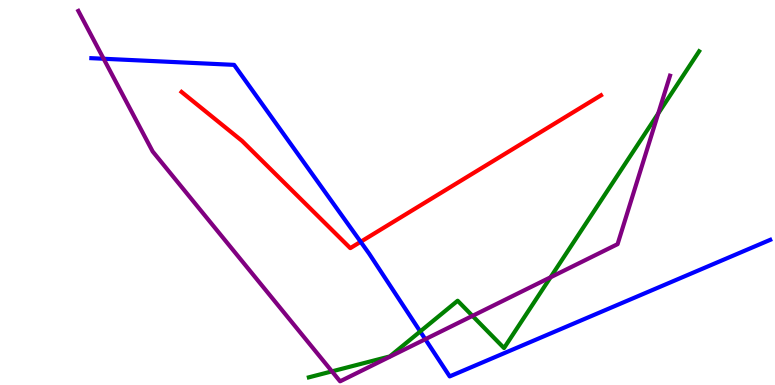[{'lines': ['blue', 'red'], 'intersections': [{'x': 4.65, 'y': 3.72}]}, {'lines': ['green', 'red'], 'intersections': []}, {'lines': ['purple', 'red'], 'intersections': []}, {'lines': ['blue', 'green'], 'intersections': [{'x': 5.42, 'y': 1.39}]}, {'lines': ['blue', 'purple'], 'intersections': [{'x': 1.34, 'y': 8.47}, {'x': 5.49, 'y': 1.19}]}, {'lines': ['green', 'purple'], 'intersections': [{'x': 4.28, 'y': 0.354}, {'x': 6.1, 'y': 1.8}, {'x': 7.1, 'y': 2.8}, {'x': 8.49, 'y': 7.05}]}]